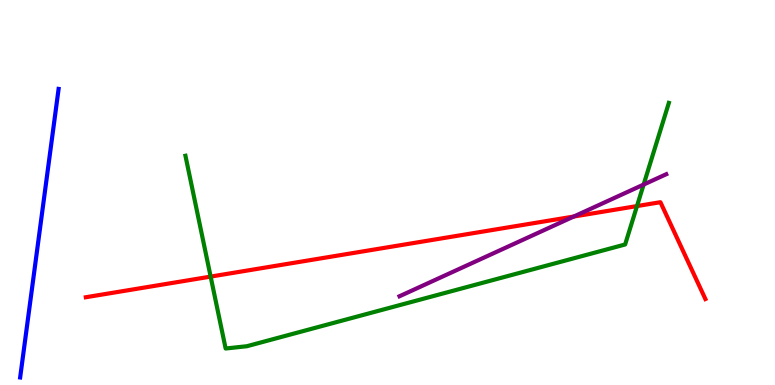[{'lines': ['blue', 'red'], 'intersections': []}, {'lines': ['green', 'red'], 'intersections': [{'x': 2.72, 'y': 2.82}, {'x': 8.22, 'y': 4.65}]}, {'lines': ['purple', 'red'], 'intersections': [{'x': 7.4, 'y': 4.38}]}, {'lines': ['blue', 'green'], 'intersections': []}, {'lines': ['blue', 'purple'], 'intersections': []}, {'lines': ['green', 'purple'], 'intersections': [{'x': 8.3, 'y': 5.21}]}]